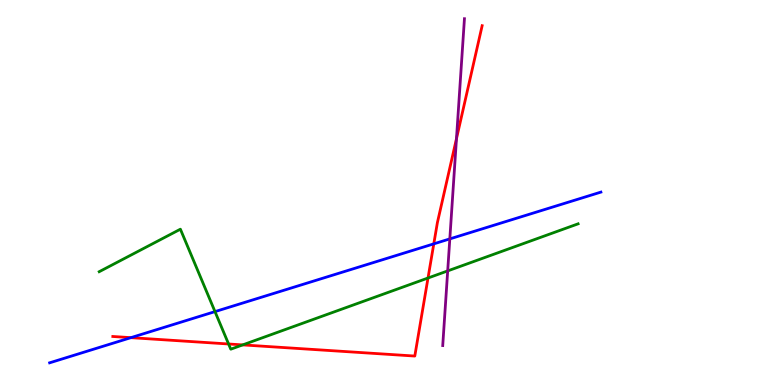[{'lines': ['blue', 'red'], 'intersections': [{'x': 1.69, 'y': 1.23}, {'x': 5.6, 'y': 3.67}]}, {'lines': ['green', 'red'], 'intersections': [{'x': 2.95, 'y': 1.07}, {'x': 3.13, 'y': 1.04}, {'x': 5.52, 'y': 2.78}]}, {'lines': ['purple', 'red'], 'intersections': [{'x': 5.89, 'y': 6.4}]}, {'lines': ['blue', 'green'], 'intersections': [{'x': 2.77, 'y': 1.91}]}, {'lines': ['blue', 'purple'], 'intersections': [{'x': 5.8, 'y': 3.79}]}, {'lines': ['green', 'purple'], 'intersections': [{'x': 5.78, 'y': 2.96}]}]